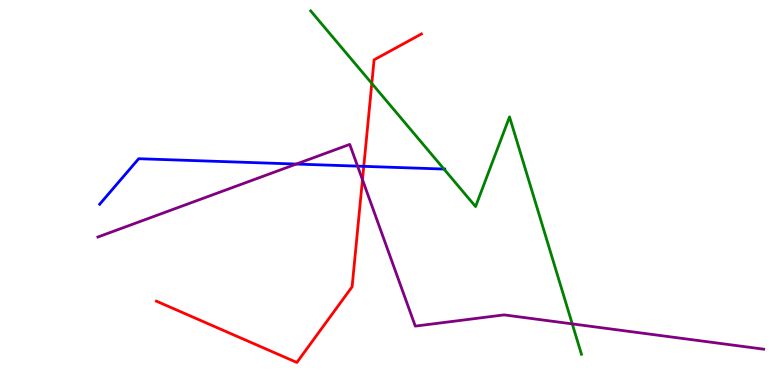[{'lines': ['blue', 'red'], 'intersections': [{'x': 4.69, 'y': 5.68}]}, {'lines': ['green', 'red'], 'intersections': [{'x': 4.8, 'y': 7.83}]}, {'lines': ['purple', 'red'], 'intersections': [{'x': 4.68, 'y': 5.33}]}, {'lines': ['blue', 'green'], 'intersections': [{'x': 5.73, 'y': 5.61}]}, {'lines': ['blue', 'purple'], 'intersections': [{'x': 3.82, 'y': 5.74}, {'x': 4.61, 'y': 5.68}]}, {'lines': ['green', 'purple'], 'intersections': [{'x': 7.38, 'y': 1.59}]}]